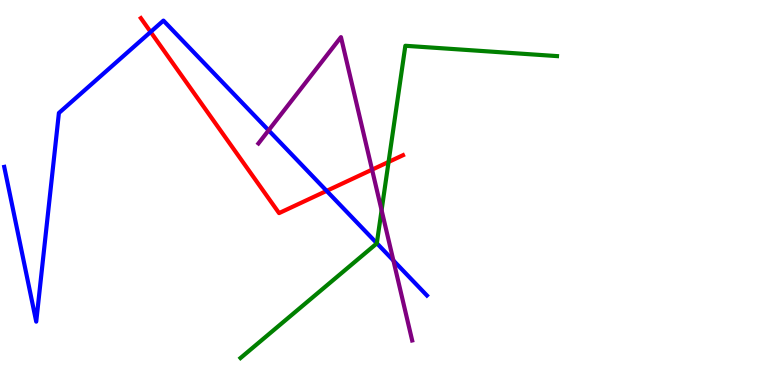[{'lines': ['blue', 'red'], 'intersections': [{'x': 1.94, 'y': 9.17}, {'x': 4.21, 'y': 5.04}]}, {'lines': ['green', 'red'], 'intersections': [{'x': 5.01, 'y': 5.79}]}, {'lines': ['purple', 'red'], 'intersections': [{'x': 4.8, 'y': 5.59}]}, {'lines': ['blue', 'green'], 'intersections': [{'x': 4.86, 'y': 3.68}]}, {'lines': ['blue', 'purple'], 'intersections': [{'x': 3.47, 'y': 6.61}, {'x': 5.08, 'y': 3.23}]}, {'lines': ['green', 'purple'], 'intersections': [{'x': 4.92, 'y': 4.54}]}]